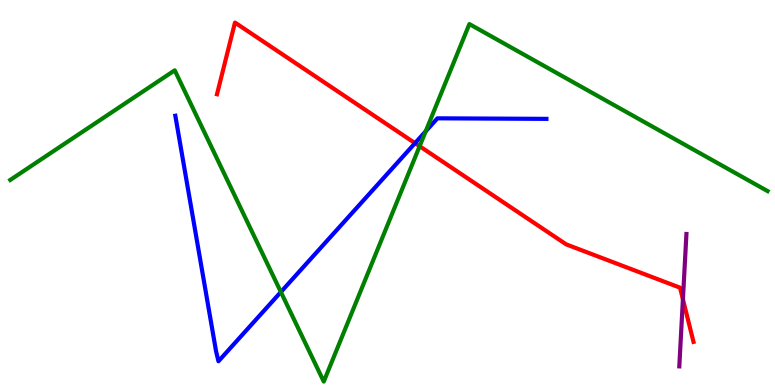[{'lines': ['blue', 'red'], 'intersections': [{'x': 5.36, 'y': 6.28}]}, {'lines': ['green', 'red'], 'intersections': [{'x': 5.41, 'y': 6.2}]}, {'lines': ['purple', 'red'], 'intersections': [{'x': 8.81, 'y': 2.23}]}, {'lines': ['blue', 'green'], 'intersections': [{'x': 3.62, 'y': 2.42}, {'x': 5.49, 'y': 6.59}]}, {'lines': ['blue', 'purple'], 'intersections': []}, {'lines': ['green', 'purple'], 'intersections': []}]